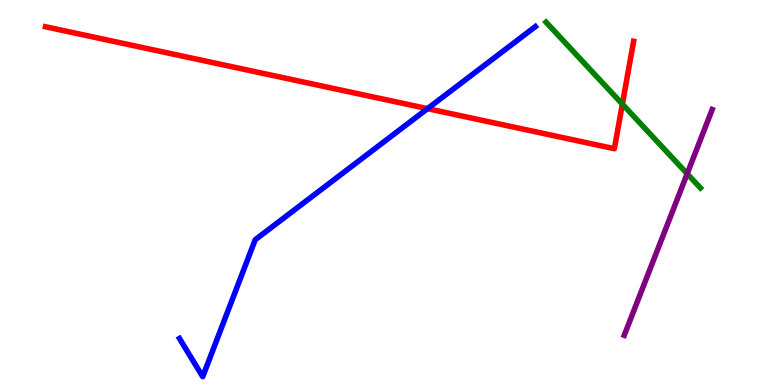[{'lines': ['blue', 'red'], 'intersections': [{'x': 5.52, 'y': 7.18}]}, {'lines': ['green', 'red'], 'intersections': [{'x': 8.03, 'y': 7.3}]}, {'lines': ['purple', 'red'], 'intersections': []}, {'lines': ['blue', 'green'], 'intersections': []}, {'lines': ['blue', 'purple'], 'intersections': []}, {'lines': ['green', 'purple'], 'intersections': [{'x': 8.87, 'y': 5.49}]}]